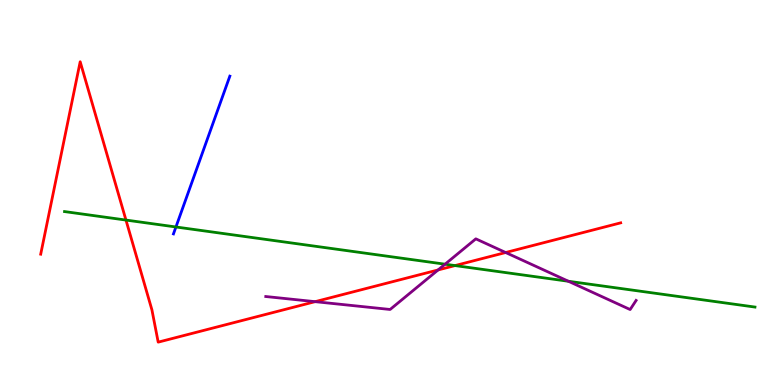[{'lines': ['blue', 'red'], 'intersections': []}, {'lines': ['green', 'red'], 'intersections': [{'x': 1.63, 'y': 4.28}, {'x': 5.87, 'y': 3.1}]}, {'lines': ['purple', 'red'], 'intersections': [{'x': 4.07, 'y': 2.16}, {'x': 5.65, 'y': 2.99}, {'x': 6.52, 'y': 3.44}]}, {'lines': ['blue', 'green'], 'intersections': [{'x': 2.27, 'y': 4.1}]}, {'lines': ['blue', 'purple'], 'intersections': []}, {'lines': ['green', 'purple'], 'intersections': [{'x': 5.74, 'y': 3.14}, {'x': 7.33, 'y': 2.69}]}]